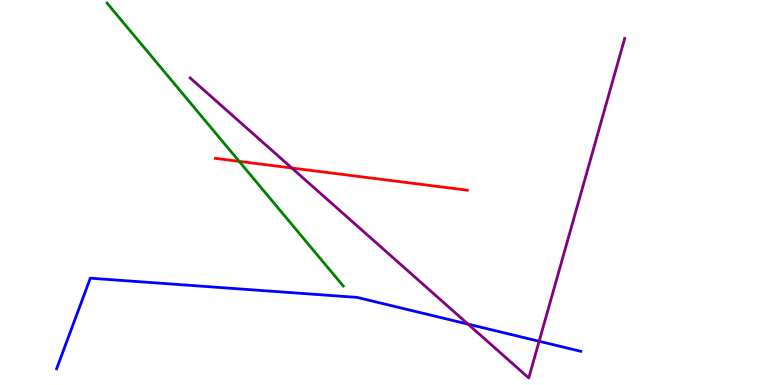[{'lines': ['blue', 'red'], 'intersections': []}, {'lines': ['green', 'red'], 'intersections': [{'x': 3.09, 'y': 5.81}]}, {'lines': ['purple', 'red'], 'intersections': [{'x': 3.77, 'y': 5.64}]}, {'lines': ['blue', 'green'], 'intersections': []}, {'lines': ['blue', 'purple'], 'intersections': [{'x': 6.04, 'y': 1.58}, {'x': 6.96, 'y': 1.14}]}, {'lines': ['green', 'purple'], 'intersections': []}]